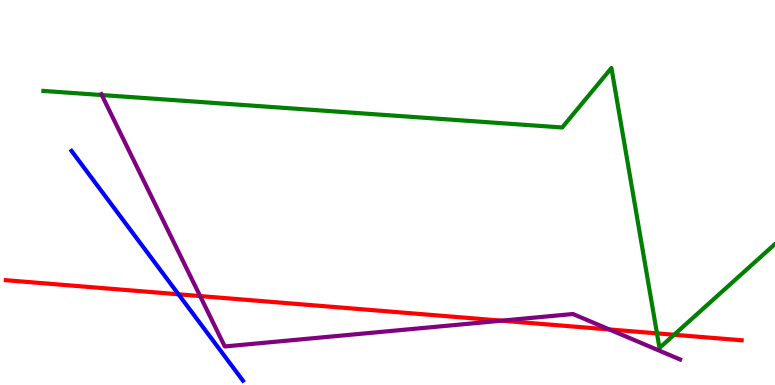[{'lines': ['blue', 'red'], 'intersections': [{'x': 2.3, 'y': 2.36}]}, {'lines': ['green', 'red'], 'intersections': [{'x': 8.48, 'y': 1.34}, {'x': 8.7, 'y': 1.3}]}, {'lines': ['purple', 'red'], 'intersections': [{'x': 2.58, 'y': 2.31}, {'x': 6.47, 'y': 1.67}, {'x': 7.86, 'y': 1.44}]}, {'lines': ['blue', 'green'], 'intersections': []}, {'lines': ['blue', 'purple'], 'intersections': []}, {'lines': ['green', 'purple'], 'intersections': [{'x': 1.31, 'y': 7.53}]}]